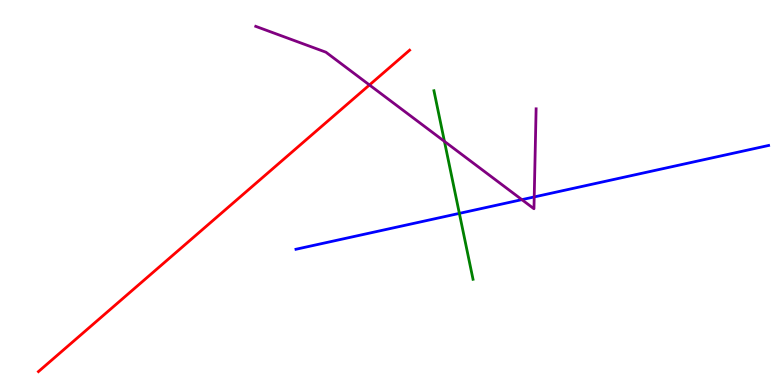[{'lines': ['blue', 'red'], 'intersections': []}, {'lines': ['green', 'red'], 'intersections': []}, {'lines': ['purple', 'red'], 'intersections': [{'x': 4.77, 'y': 7.79}]}, {'lines': ['blue', 'green'], 'intersections': [{'x': 5.93, 'y': 4.46}]}, {'lines': ['blue', 'purple'], 'intersections': [{'x': 6.73, 'y': 4.81}, {'x': 6.89, 'y': 4.88}]}, {'lines': ['green', 'purple'], 'intersections': [{'x': 5.73, 'y': 6.33}]}]